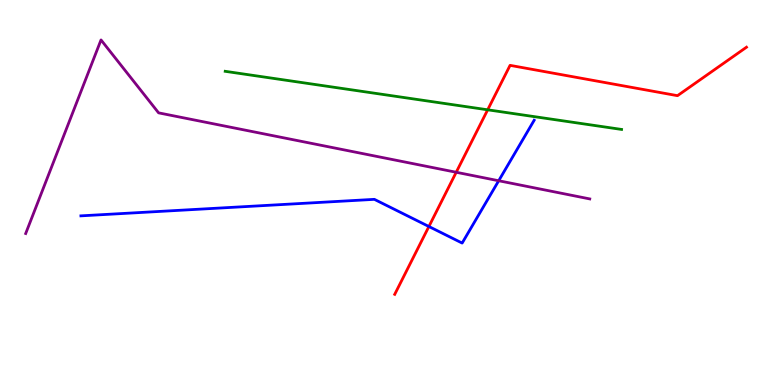[{'lines': ['blue', 'red'], 'intersections': [{'x': 5.53, 'y': 4.12}]}, {'lines': ['green', 'red'], 'intersections': [{'x': 6.29, 'y': 7.15}]}, {'lines': ['purple', 'red'], 'intersections': [{'x': 5.89, 'y': 5.53}]}, {'lines': ['blue', 'green'], 'intersections': []}, {'lines': ['blue', 'purple'], 'intersections': [{'x': 6.43, 'y': 5.31}]}, {'lines': ['green', 'purple'], 'intersections': []}]